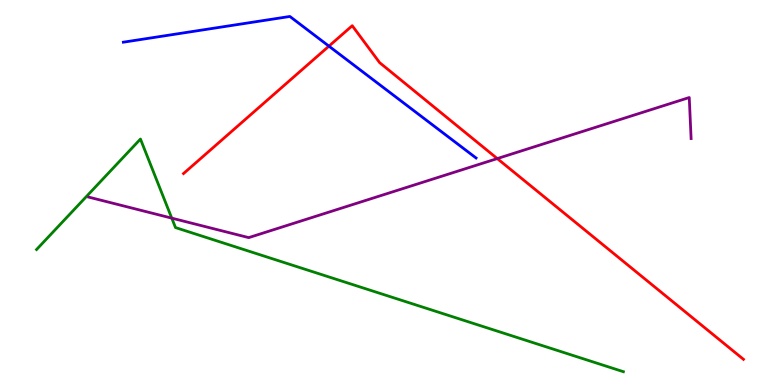[{'lines': ['blue', 'red'], 'intersections': [{'x': 4.24, 'y': 8.8}]}, {'lines': ['green', 'red'], 'intersections': []}, {'lines': ['purple', 'red'], 'intersections': [{'x': 6.42, 'y': 5.88}]}, {'lines': ['blue', 'green'], 'intersections': []}, {'lines': ['blue', 'purple'], 'intersections': []}, {'lines': ['green', 'purple'], 'intersections': [{'x': 2.22, 'y': 4.33}]}]